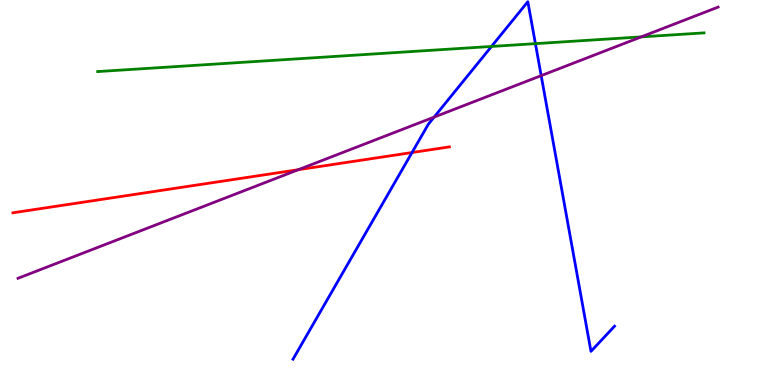[{'lines': ['blue', 'red'], 'intersections': [{'x': 5.32, 'y': 6.04}]}, {'lines': ['green', 'red'], 'intersections': []}, {'lines': ['purple', 'red'], 'intersections': [{'x': 3.85, 'y': 5.59}]}, {'lines': ['blue', 'green'], 'intersections': [{'x': 6.34, 'y': 8.79}, {'x': 6.91, 'y': 8.87}]}, {'lines': ['blue', 'purple'], 'intersections': [{'x': 5.6, 'y': 6.96}, {'x': 6.98, 'y': 8.04}]}, {'lines': ['green', 'purple'], 'intersections': [{'x': 8.27, 'y': 9.04}]}]